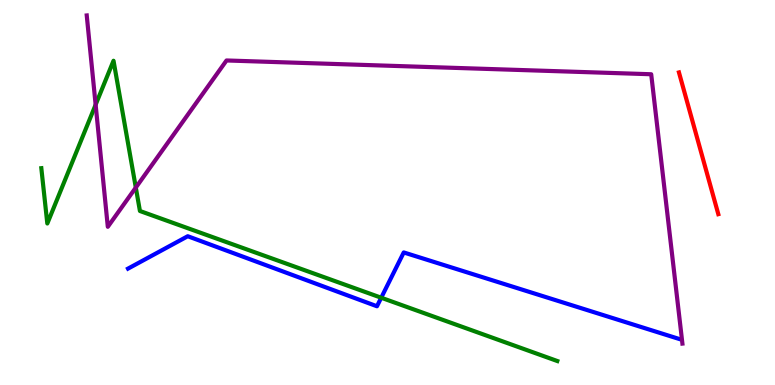[{'lines': ['blue', 'red'], 'intersections': []}, {'lines': ['green', 'red'], 'intersections': []}, {'lines': ['purple', 'red'], 'intersections': []}, {'lines': ['blue', 'green'], 'intersections': [{'x': 4.92, 'y': 2.27}]}, {'lines': ['blue', 'purple'], 'intersections': []}, {'lines': ['green', 'purple'], 'intersections': [{'x': 1.23, 'y': 7.28}, {'x': 1.75, 'y': 5.13}]}]